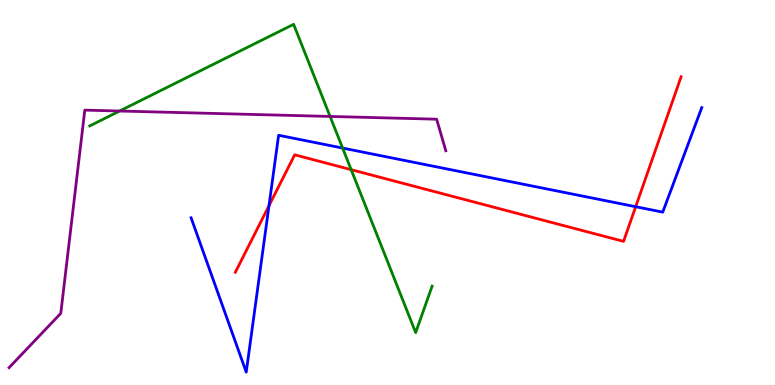[{'lines': ['blue', 'red'], 'intersections': [{'x': 3.47, 'y': 4.66}, {'x': 8.2, 'y': 4.63}]}, {'lines': ['green', 'red'], 'intersections': [{'x': 4.53, 'y': 5.59}]}, {'lines': ['purple', 'red'], 'intersections': []}, {'lines': ['blue', 'green'], 'intersections': [{'x': 4.42, 'y': 6.15}]}, {'lines': ['blue', 'purple'], 'intersections': []}, {'lines': ['green', 'purple'], 'intersections': [{'x': 1.54, 'y': 7.12}, {'x': 4.26, 'y': 6.98}]}]